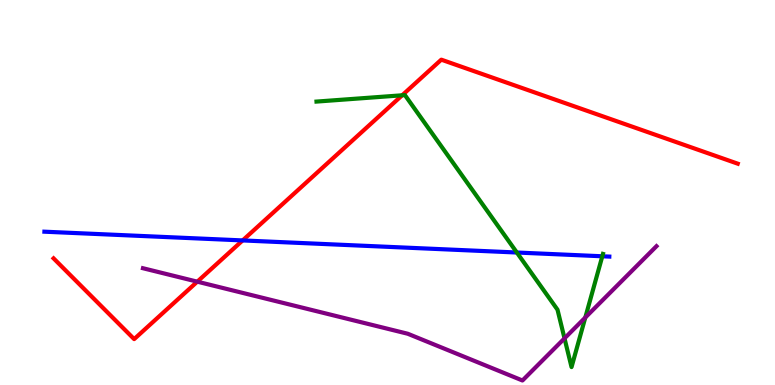[{'lines': ['blue', 'red'], 'intersections': [{'x': 3.13, 'y': 3.76}]}, {'lines': ['green', 'red'], 'intersections': [{'x': 5.19, 'y': 7.52}]}, {'lines': ['purple', 'red'], 'intersections': [{'x': 2.55, 'y': 2.68}]}, {'lines': ['blue', 'green'], 'intersections': [{'x': 6.67, 'y': 3.44}, {'x': 7.77, 'y': 3.34}]}, {'lines': ['blue', 'purple'], 'intersections': []}, {'lines': ['green', 'purple'], 'intersections': [{'x': 7.28, 'y': 1.21}, {'x': 7.55, 'y': 1.75}]}]